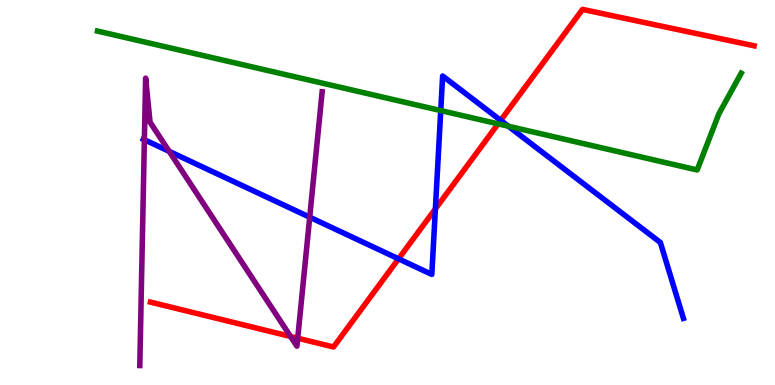[{'lines': ['blue', 'red'], 'intersections': [{'x': 5.14, 'y': 3.28}, {'x': 5.62, 'y': 4.57}, {'x': 6.46, 'y': 6.87}]}, {'lines': ['green', 'red'], 'intersections': [{'x': 6.43, 'y': 6.78}]}, {'lines': ['purple', 'red'], 'intersections': [{'x': 3.75, 'y': 1.26}, {'x': 3.84, 'y': 1.22}]}, {'lines': ['blue', 'green'], 'intersections': [{'x': 5.69, 'y': 7.13}, {'x': 6.56, 'y': 6.72}]}, {'lines': ['blue', 'purple'], 'intersections': [{'x': 1.86, 'y': 6.37}, {'x': 2.18, 'y': 6.07}, {'x': 4.0, 'y': 4.36}]}, {'lines': ['green', 'purple'], 'intersections': []}]